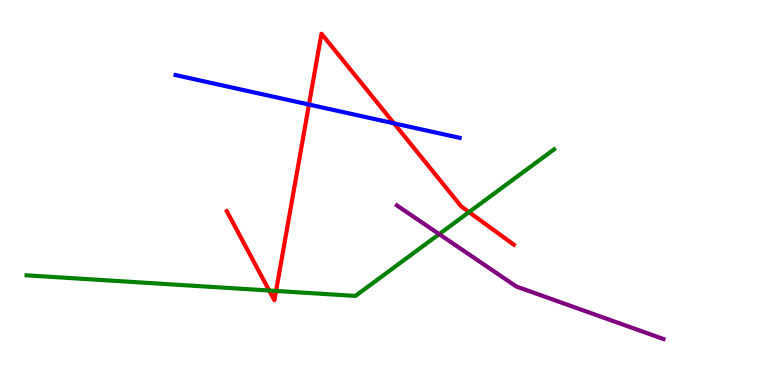[{'lines': ['blue', 'red'], 'intersections': [{'x': 3.99, 'y': 7.28}, {'x': 5.08, 'y': 6.8}]}, {'lines': ['green', 'red'], 'intersections': [{'x': 3.47, 'y': 2.45}, {'x': 3.56, 'y': 2.44}, {'x': 6.05, 'y': 4.49}]}, {'lines': ['purple', 'red'], 'intersections': []}, {'lines': ['blue', 'green'], 'intersections': []}, {'lines': ['blue', 'purple'], 'intersections': []}, {'lines': ['green', 'purple'], 'intersections': [{'x': 5.67, 'y': 3.92}]}]